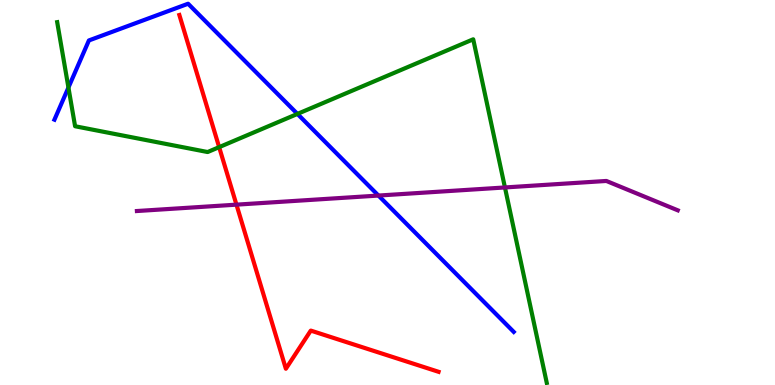[{'lines': ['blue', 'red'], 'intersections': []}, {'lines': ['green', 'red'], 'intersections': [{'x': 2.83, 'y': 6.18}]}, {'lines': ['purple', 'red'], 'intersections': [{'x': 3.05, 'y': 4.68}]}, {'lines': ['blue', 'green'], 'intersections': [{'x': 0.883, 'y': 7.73}, {'x': 3.84, 'y': 7.04}]}, {'lines': ['blue', 'purple'], 'intersections': [{'x': 4.88, 'y': 4.92}]}, {'lines': ['green', 'purple'], 'intersections': [{'x': 6.52, 'y': 5.13}]}]